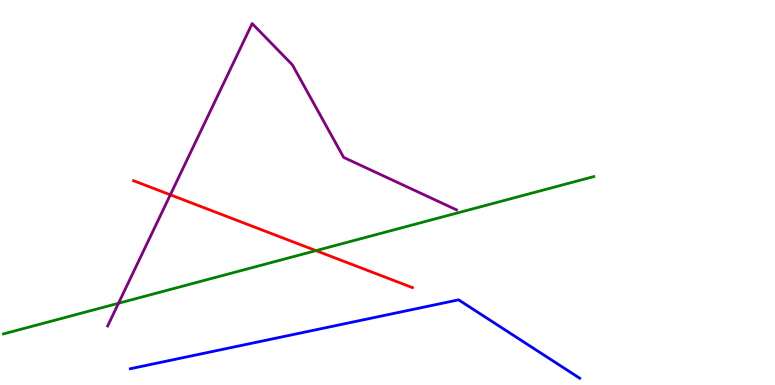[{'lines': ['blue', 'red'], 'intersections': []}, {'lines': ['green', 'red'], 'intersections': [{'x': 4.08, 'y': 3.49}]}, {'lines': ['purple', 'red'], 'intersections': [{'x': 2.2, 'y': 4.94}]}, {'lines': ['blue', 'green'], 'intersections': []}, {'lines': ['blue', 'purple'], 'intersections': []}, {'lines': ['green', 'purple'], 'intersections': [{'x': 1.53, 'y': 2.12}]}]